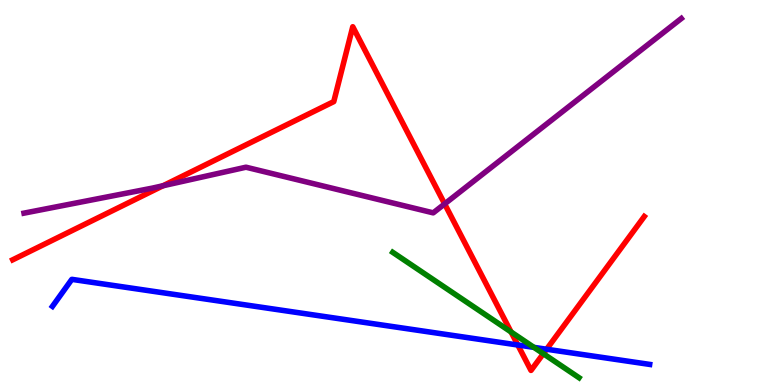[{'lines': ['blue', 'red'], 'intersections': [{'x': 6.68, 'y': 1.04}, {'x': 7.05, 'y': 0.929}]}, {'lines': ['green', 'red'], 'intersections': [{'x': 6.59, 'y': 1.38}, {'x': 7.01, 'y': 0.813}]}, {'lines': ['purple', 'red'], 'intersections': [{'x': 2.1, 'y': 5.18}, {'x': 5.74, 'y': 4.7}]}, {'lines': ['blue', 'green'], 'intersections': [{'x': 6.89, 'y': 0.977}]}, {'lines': ['blue', 'purple'], 'intersections': []}, {'lines': ['green', 'purple'], 'intersections': []}]